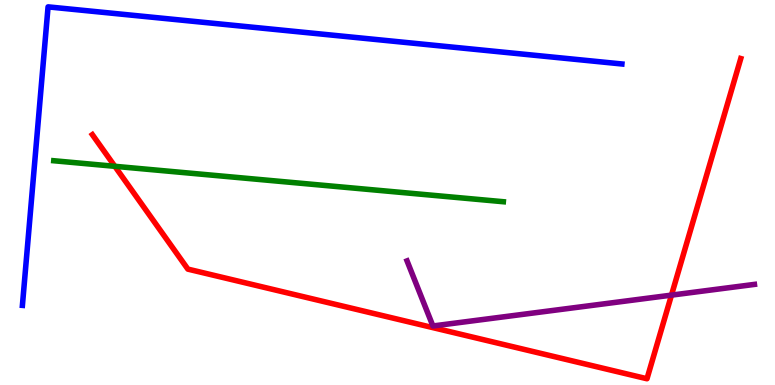[{'lines': ['blue', 'red'], 'intersections': []}, {'lines': ['green', 'red'], 'intersections': [{'x': 1.48, 'y': 5.68}]}, {'lines': ['purple', 'red'], 'intersections': [{'x': 8.66, 'y': 2.33}]}, {'lines': ['blue', 'green'], 'intersections': []}, {'lines': ['blue', 'purple'], 'intersections': []}, {'lines': ['green', 'purple'], 'intersections': []}]